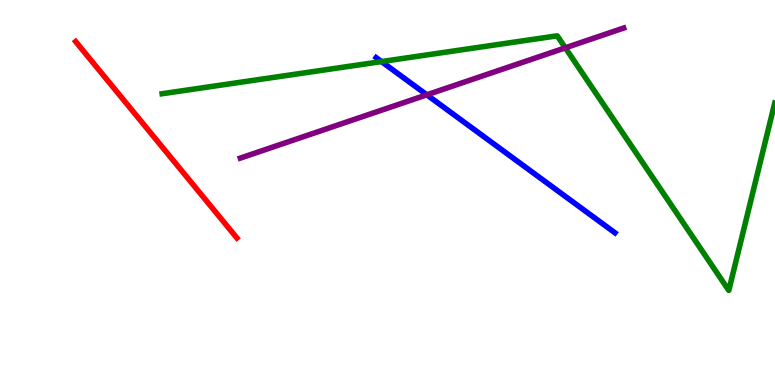[{'lines': ['blue', 'red'], 'intersections': []}, {'lines': ['green', 'red'], 'intersections': []}, {'lines': ['purple', 'red'], 'intersections': []}, {'lines': ['blue', 'green'], 'intersections': [{'x': 4.92, 'y': 8.4}]}, {'lines': ['blue', 'purple'], 'intersections': [{'x': 5.51, 'y': 7.54}]}, {'lines': ['green', 'purple'], 'intersections': [{'x': 7.29, 'y': 8.76}]}]